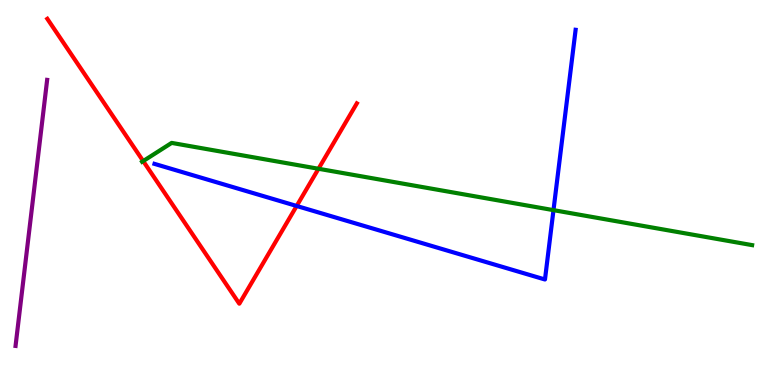[{'lines': ['blue', 'red'], 'intersections': [{'x': 3.83, 'y': 4.65}]}, {'lines': ['green', 'red'], 'intersections': [{'x': 1.85, 'y': 5.82}, {'x': 4.11, 'y': 5.62}]}, {'lines': ['purple', 'red'], 'intersections': []}, {'lines': ['blue', 'green'], 'intersections': [{'x': 7.14, 'y': 4.54}]}, {'lines': ['blue', 'purple'], 'intersections': []}, {'lines': ['green', 'purple'], 'intersections': []}]